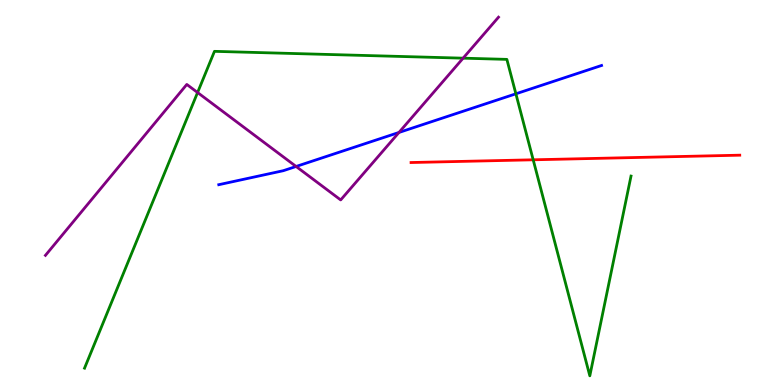[{'lines': ['blue', 'red'], 'intersections': []}, {'lines': ['green', 'red'], 'intersections': [{'x': 6.88, 'y': 5.85}]}, {'lines': ['purple', 'red'], 'intersections': []}, {'lines': ['blue', 'green'], 'intersections': [{'x': 6.66, 'y': 7.56}]}, {'lines': ['blue', 'purple'], 'intersections': [{'x': 3.82, 'y': 5.68}, {'x': 5.15, 'y': 6.56}]}, {'lines': ['green', 'purple'], 'intersections': [{'x': 2.55, 'y': 7.6}, {'x': 5.98, 'y': 8.49}]}]